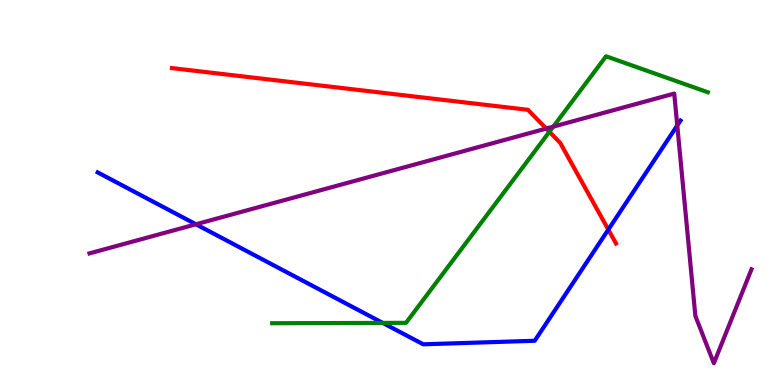[{'lines': ['blue', 'red'], 'intersections': [{'x': 7.85, 'y': 4.04}]}, {'lines': ['green', 'red'], 'intersections': [{'x': 7.09, 'y': 6.58}]}, {'lines': ['purple', 'red'], 'intersections': [{'x': 7.05, 'y': 6.66}]}, {'lines': ['blue', 'green'], 'intersections': [{'x': 4.94, 'y': 1.61}]}, {'lines': ['blue', 'purple'], 'intersections': [{'x': 2.53, 'y': 4.17}, {'x': 8.74, 'y': 6.74}]}, {'lines': ['green', 'purple'], 'intersections': [{'x': 7.14, 'y': 6.71}]}]